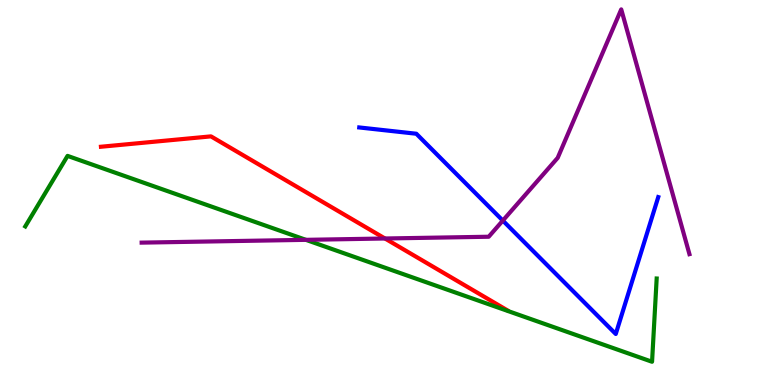[{'lines': ['blue', 'red'], 'intersections': []}, {'lines': ['green', 'red'], 'intersections': []}, {'lines': ['purple', 'red'], 'intersections': [{'x': 4.97, 'y': 3.81}]}, {'lines': ['blue', 'green'], 'intersections': []}, {'lines': ['blue', 'purple'], 'intersections': [{'x': 6.49, 'y': 4.27}]}, {'lines': ['green', 'purple'], 'intersections': [{'x': 3.95, 'y': 3.77}]}]